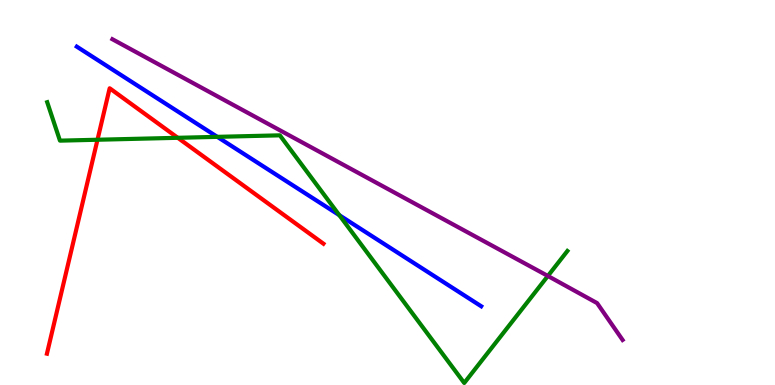[{'lines': ['blue', 'red'], 'intersections': []}, {'lines': ['green', 'red'], 'intersections': [{'x': 1.26, 'y': 6.37}, {'x': 2.29, 'y': 6.42}]}, {'lines': ['purple', 'red'], 'intersections': []}, {'lines': ['blue', 'green'], 'intersections': [{'x': 2.8, 'y': 6.45}, {'x': 4.38, 'y': 4.41}]}, {'lines': ['blue', 'purple'], 'intersections': []}, {'lines': ['green', 'purple'], 'intersections': [{'x': 7.07, 'y': 2.83}]}]